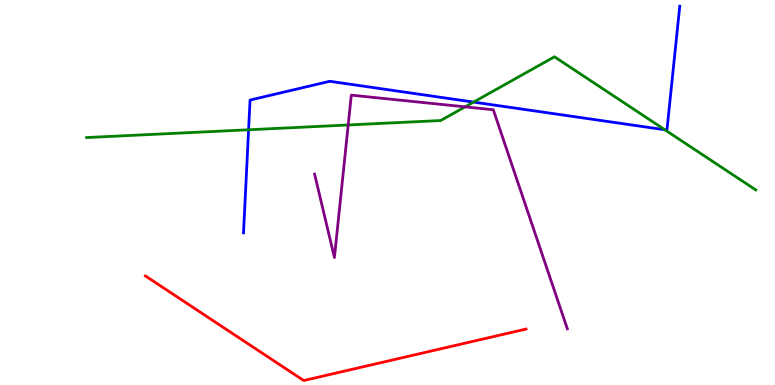[{'lines': ['blue', 'red'], 'intersections': []}, {'lines': ['green', 'red'], 'intersections': []}, {'lines': ['purple', 'red'], 'intersections': []}, {'lines': ['blue', 'green'], 'intersections': [{'x': 3.21, 'y': 6.63}, {'x': 6.11, 'y': 7.35}, {'x': 8.58, 'y': 6.63}]}, {'lines': ['blue', 'purple'], 'intersections': []}, {'lines': ['green', 'purple'], 'intersections': [{'x': 4.49, 'y': 6.75}, {'x': 6.0, 'y': 7.22}]}]